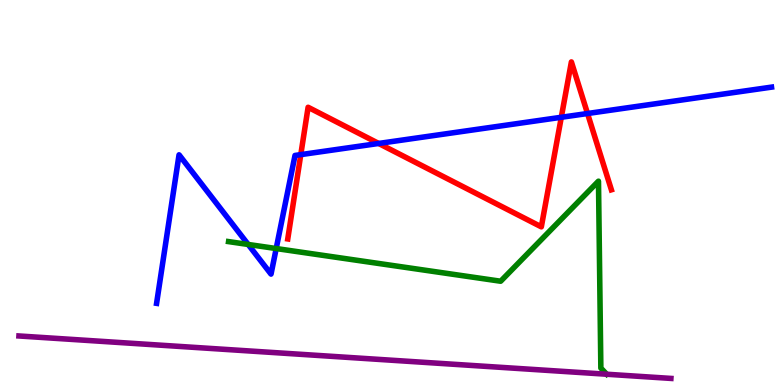[{'lines': ['blue', 'red'], 'intersections': [{'x': 3.88, 'y': 5.98}, {'x': 4.89, 'y': 6.27}, {'x': 7.24, 'y': 6.95}, {'x': 7.58, 'y': 7.05}]}, {'lines': ['green', 'red'], 'intersections': []}, {'lines': ['purple', 'red'], 'intersections': []}, {'lines': ['blue', 'green'], 'intersections': [{'x': 3.2, 'y': 3.65}, {'x': 3.56, 'y': 3.54}]}, {'lines': ['blue', 'purple'], 'intersections': []}, {'lines': ['green', 'purple'], 'intersections': []}]